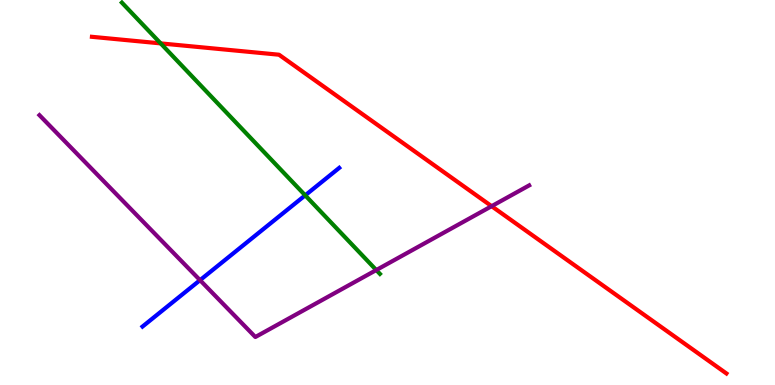[{'lines': ['blue', 'red'], 'intersections': []}, {'lines': ['green', 'red'], 'intersections': [{'x': 2.07, 'y': 8.87}]}, {'lines': ['purple', 'red'], 'intersections': [{'x': 6.34, 'y': 4.64}]}, {'lines': ['blue', 'green'], 'intersections': [{'x': 3.94, 'y': 4.93}]}, {'lines': ['blue', 'purple'], 'intersections': [{'x': 2.58, 'y': 2.72}]}, {'lines': ['green', 'purple'], 'intersections': [{'x': 4.86, 'y': 2.99}]}]